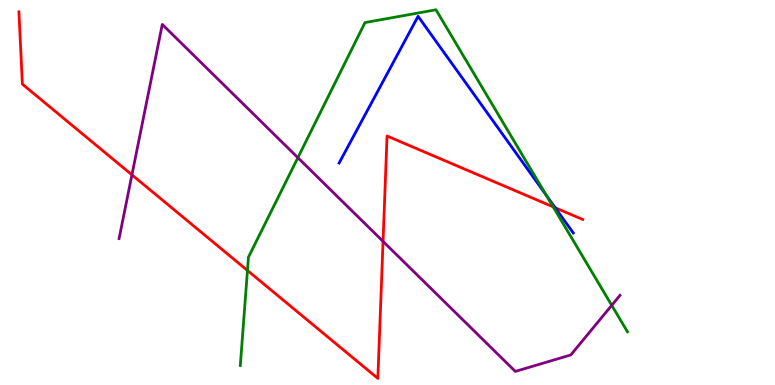[{'lines': ['blue', 'red'], 'intersections': [{'x': 7.16, 'y': 4.6}]}, {'lines': ['green', 'red'], 'intersections': [{'x': 3.19, 'y': 2.97}, {'x': 7.14, 'y': 4.63}]}, {'lines': ['purple', 'red'], 'intersections': [{'x': 1.7, 'y': 5.46}, {'x': 4.94, 'y': 3.73}]}, {'lines': ['blue', 'green'], 'intersections': [{'x': 7.05, 'y': 4.93}]}, {'lines': ['blue', 'purple'], 'intersections': []}, {'lines': ['green', 'purple'], 'intersections': [{'x': 3.84, 'y': 5.9}, {'x': 7.89, 'y': 2.07}]}]